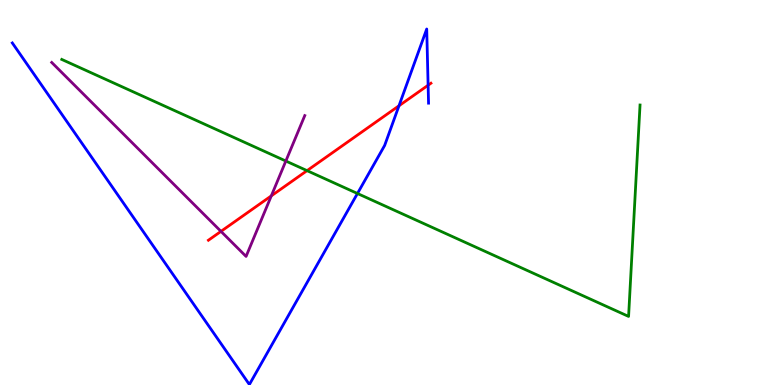[{'lines': ['blue', 'red'], 'intersections': [{'x': 5.15, 'y': 7.25}, {'x': 5.52, 'y': 7.79}]}, {'lines': ['green', 'red'], 'intersections': [{'x': 3.96, 'y': 5.57}]}, {'lines': ['purple', 'red'], 'intersections': [{'x': 2.85, 'y': 3.99}, {'x': 3.5, 'y': 4.91}]}, {'lines': ['blue', 'green'], 'intersections': [{'x': 4.61, 'y': 4.97}]}, {'lines': ['blue', 'purple'], 'intersections': []}, {'lines': ['green', 'purple'], 'intersections': [{'x': 3.69, 'y': 5.82}]}]